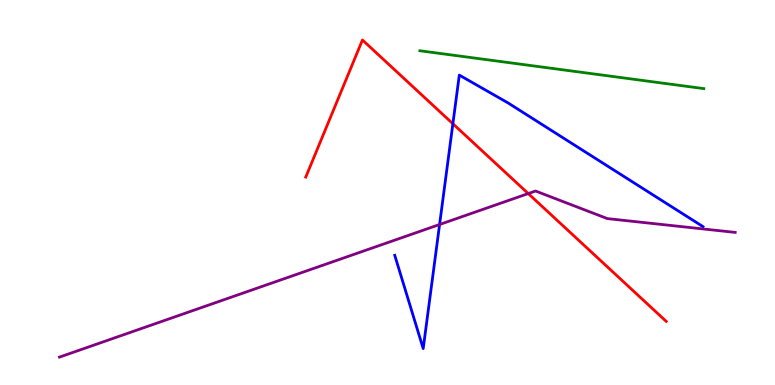[{'lines': ['blue', 'red'], 'intersections': [{'x': 5.84, 'y': 6.79}]}, {'lines': ['green', 'red'], 'intersections': []}, {'lines': ['purple', 'red'], 'intersections': [{'x': 6.82, 'y': 4.97}]}, {'lines': ['blue', 'green'], 'intersections': []}, {'lines': ['blue', 'purple'], 'intersections': [{'x': 5.67, 'y': 4.17}]}, {'lines': ['green', 'purple'], 'intersections': []}]